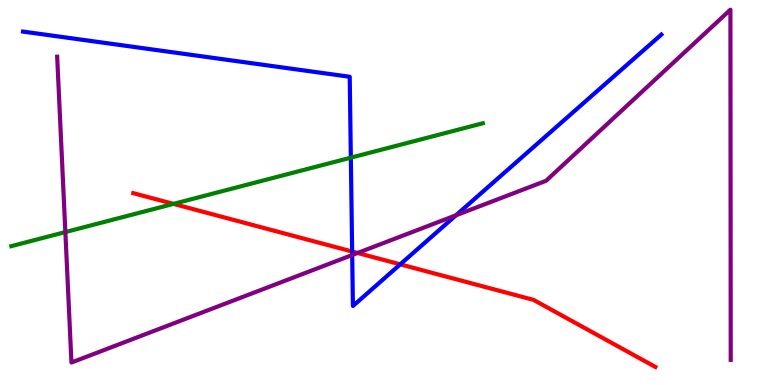[{'lines': ['blue', 'red'], 'intersections': [{'x': 4.54, 'y': 3.47}, {'x': 5.16, 'y': 3.13}]}, {'lines': ['green', 'red'], 'intersections': [{'x': 2.24, 'y': 4.7}]}, {'lines': ['purple', 'red'], 'intersections': [{'x': 4.61, 'y': 3.43}]}, {'lines': ['blue', 'green'], 'intersections': [{'x': 4.53, 'y': 5.9}]}, {'lines': ['blue', 'purple'], 'intersections': [{'x': 4.54, 'y': 3.38}, {'x': 5.88, 'y': 4.41}]}, {'lines': ['green', 'purple'], 'intersections': [{'x': 0.843, 'y': 3.97}]}]